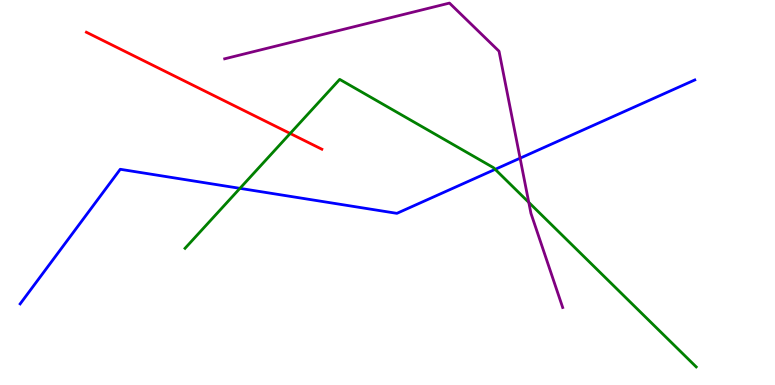[{'lines': ['blue', 'red'], 'intersections': []}, {'lines': ['green', 'red'], 'intersections': [{'x': 3.74, 'y': 6.53}]}, {'lines': ['purple', 'red'], 'intersections': []}, {'lines': ['blue', 'green'], 'intersections': [{'x': 3.1, 'y': 5.11}, {'x': 6.39, 'y': 5.6}]}, {'lines': ['blue', 'purple'], 'intersections': [{'x': 6.71, 'y': 5.89}]}, {'lines': ['green', 'purple'], 'intersections': [{'x': 6.82, 'y': 4.74}]}]